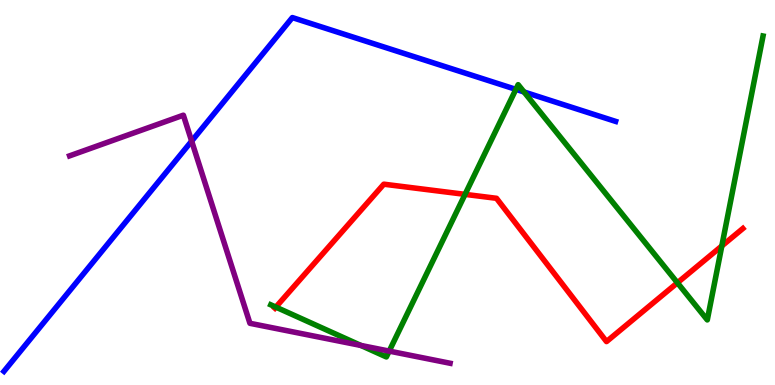[{'lines': ['blue', 'red'], 'intersections': []}, {'lines': ['green', 'red'], 'intersections': [{'x': 3.56, 'y': 2.02}, {'x': 6.0, 'y': 4.95}, {'x': 8.74, 'y': 2.65}, {'x': 9.31, 'y': 3.61}]}, {'lines': ['purple', 'red'], 'intersections': []}, {'lines': ['blue', 'green'], 'intersections': [{'x': 6.66, 'y': 7.68}, {'x': 6.76, 'y': 7.61}]}, {'lines': ['blue', 'purple'], 'intersections': [{'x': 2.47, 'y': 6.34}]}, {'lines': ['green', 'purple'], 'intersections': [{'x': 4.66, 'y': 1.03}, {'x': 5.02, 'y': 0.881}]}]